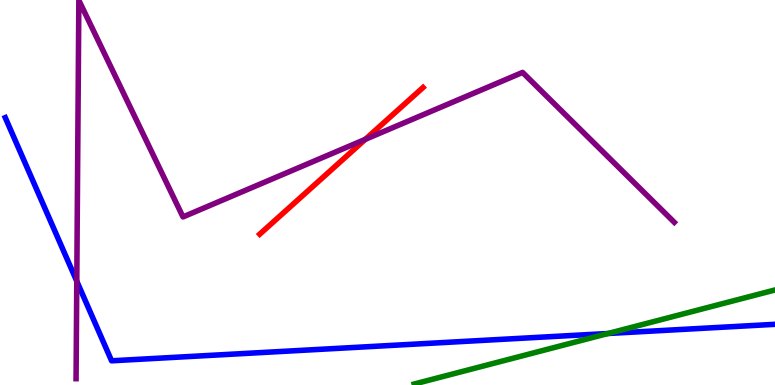[{'lines': ['blue', 'red'], 'intersections': []}, {'lines': ['green', 'red'], 'intersections': []}, {'lines': ['purple', 'red'], 'intersections': [{'x': 4.71, 'y': 6.38}]}, {'lines': ['blue', 'green'], 'intersections': [{'x': 7.85, 'y': 1.34}]}, {'lines': ['blue', 'purple'], 'intersections': [{'x': 0.991, 'y': 2.7}]}, {'lines': ['green', 'purple'], 'intersections': []}]